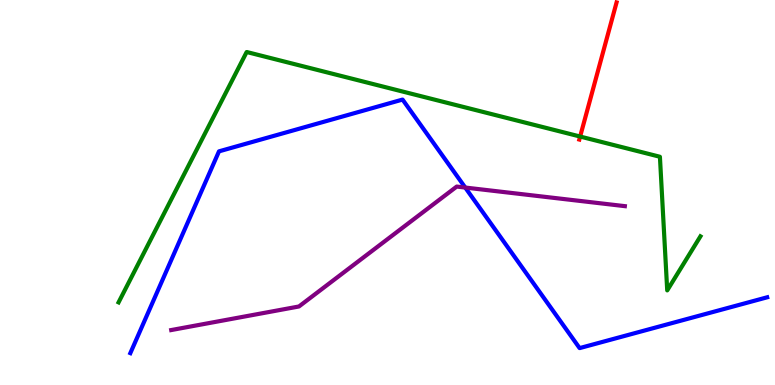[{'lines': ['blue', 'red'], 'intersections': []}, {'lines': ['green', 'red'], 'intersections': [{'x': 7.49, 'y': 6.45}]}, {'lines': ['purple', 'red'], 'intersections': []}, {'lines': ['blue', 'green'], 'intersections': []}, {'lines': ['blue', 'purple'], 'intersections': [{'x': 6.0, 'y': 5.13}]}, {'lines': ['green', 'purple'], 'intersections': []}]